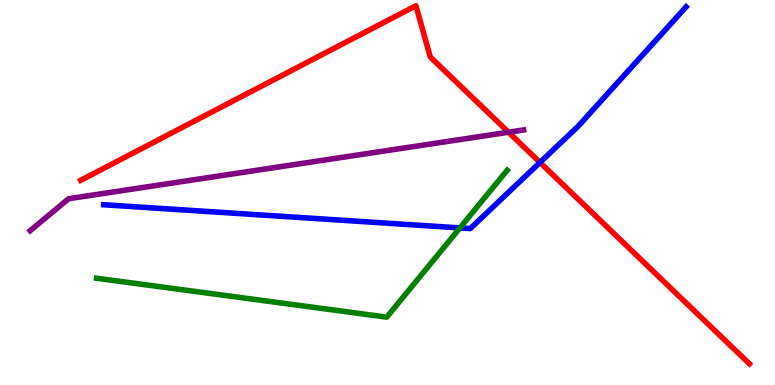[{'lines': ['blue', 'red'], 'intersections': [{'x': 6.97, 'y': 5.78}]}, {'lines': ['green', 'red'], 'intersections': []}, {'lines': ['purple', 'red'], 'intersections': [{'x': 6.56, 'y': 6.57}]}, {'lines': ['blue', 'green'], 'intersections': [{'x': 5.93, 'y': 4.08}]}, {'lines': ['blue', 'purple'], 'intersections': []}, {'lines': ['green', 'purple'], 'intersections': []}]